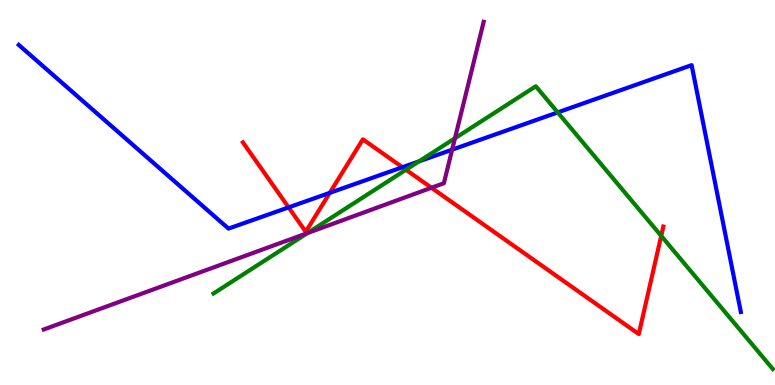[{'lines': ['blue', 'red'], 'intersections': [{'x': 3.72, 'y': 4.61}, {'x': 4.26, 'y': 4.99}, {'x': 5.19, 'y': 5.66}]}, {'lines': ['green', 'red'], 'intersections': [{'x': 5.24, 'y': 5.59}, {'x': 8.53, 'y': 3.87}]}, {'lines': ['purple', 'red'], 'intersections': [{'x': 5.57, 'y': 5.12}]}, {'lines': ['blue', 'green'], 'intersections': [{'x': 5.41, 'y': 5.81}, {'x': 7.2, 'y': 7.08}]}, {'lines': ['blue', 'purple'], 'intersections': [{'x': 5.83, 'y': 6.11}]}, {'lines': ['green', 'purple'], 'intersections': [{'x': 3.97, 'y': 3.95}, {'x': 5.87, 'y': 6.41}]}]